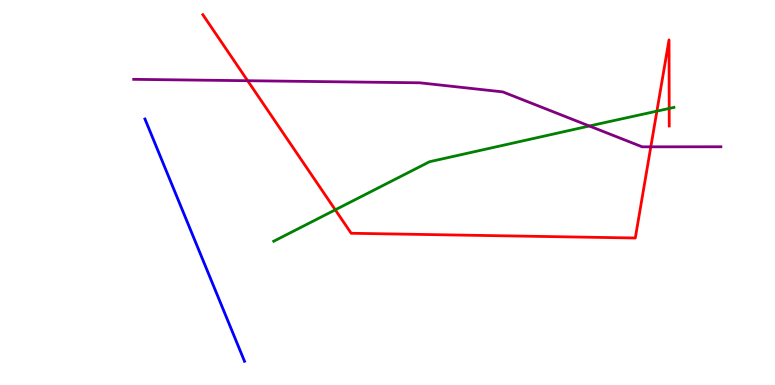[{'lines': ['blue', 'red'], 'intersections': []}, {'lines': ['green', 'red'], 'intersections': [{'x': 4.33, 'y': 4.55}, {'x': 8.48, 'y': 7.11}, {'x': 8.63, 'y': 7.18}]}, {'lines': ['purple', 'red'], 'intersections': [{'x': 3.2, 'y': 7.9}, {'x': 8.4, 'y': 6.19}]}, {'lines': ['blue', 'green'], 'intersections': []}, {'lines': ['blue', 'purple'], 'intersections': []}, {'lines': ['green', 'purple'], 'intersections': [{'x': 7.6, 'y': 6.73}]}]